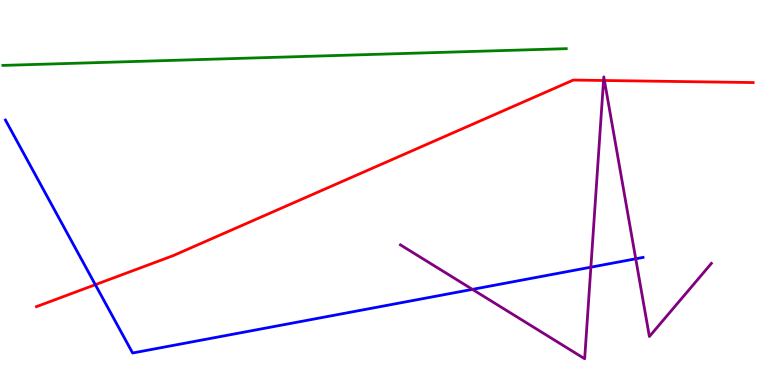[{'lines': ['blue', 'red'], 'intersections': [{'x': 1.23, 'y': 2.61}]}, {'lines': ['green', 'red'], 'intersections': []}, {'lines': ['purple', 'red'], 'intersections': [{'x': 7.79, 'y': 7.91}, {'x': 7.8, 'y': 7.91}]}, {'lines': ['blue', 'green'], 'intersections': []}, {'lines': ['blue', 'purple'], 'intersections': [{'x': 6.1, 'y': 2.48}, {'x': 7.62, 'y': 3.06}, {'x': 8.2, 'y': 3.28}]}, {'lines': ['green', 'purple'], 'intersections': []}]